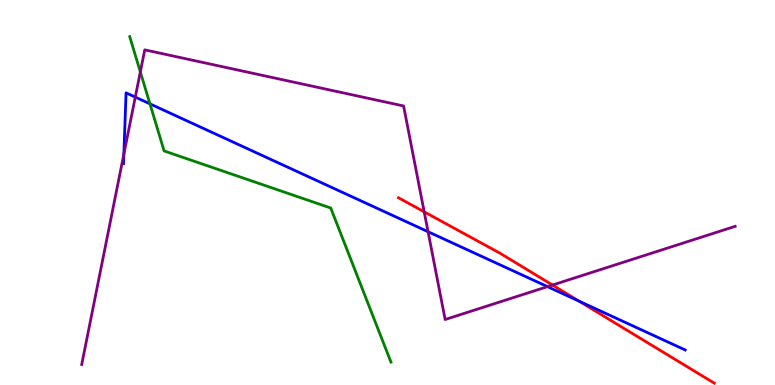[{'lines': ['blue', 'red'], 'intersections': [{'x': 7.47, 'y': 2.18}]}, {'lines': ['green', 'red'], 'intersections': []}, {'lines': ['purple', 'red'], 'intersections': [{'x': 5.47, 'y': 4.5}, {'x': 7.13, 'y': 2.6}]}, {'lines': ['blue', 'green'], 'intersections': [{'x': 1.93, 'y': 7.3}]}, {'lines': ['blue', 'purple'], 'intersections': [{'x': 1.6, 'y': 6.0}, {'x': 1.75, 'y': 7.48}, {'x': 5.52, 'y': 3.98}, {'x': 7.06, 'y': 2.55}]}, {'lines': ['green', 'purple'], 'intersections': [{'x': 1.81, 'y': 8.13}]}]